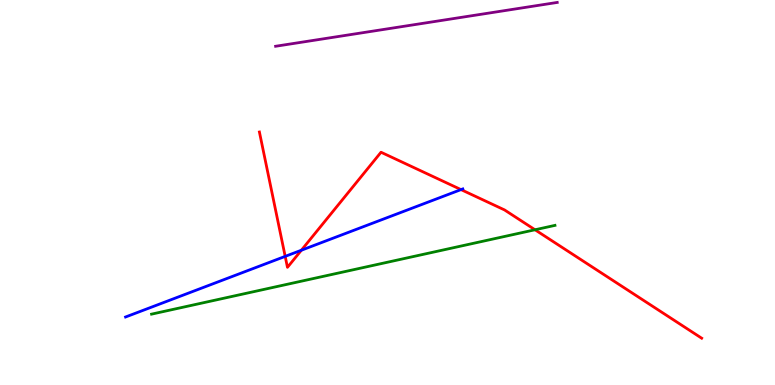[{'lines': ['blue', 'red'], 'intersections': [{'x': 3.68, 'y': 3.34}, {'x': 3.89, 'y': 3.5}, {'x': 5.95, 'y': 5.08}]}, {'lines': ['green', 'red'], 'intersections': [{'x': 6.9, 'y': 4.03}]}, {'lines': ['purple', 'red'], 'intersections': []}, {'lines': ['blue', 'green'], 'intersections': []}, {'lines': ['blue', 'purple'], 'intersections': []}, {'lines': ['green', 'purple'], 'intersections': []}]